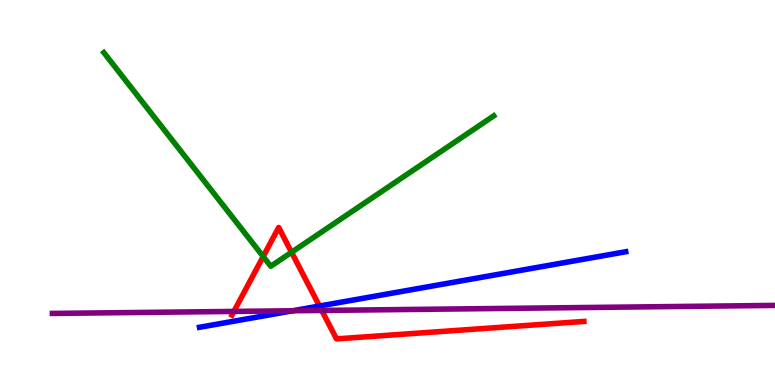[{'lines': ['blue', 'red'], 'intersections': [{'x': 4.12, 'y': 2.05}]}, {'lines': ['green', 'red'], 'intersections': [{'x': 3.4, 'y': 3.34}, {'x': 3.76, 'y': 3.45}]}, {'lines': ['purple', 'red'], 'intersections': [{'x': 3.02, 'y': 1.91}, {'x': 4.15, 'y': 1.94}]}, {'lines': ['blue', 'green'], 'intersections': []}, {'lines': ['blue', 'purple'], 'intersections': [{'x': 3.78, 'y': 1.93}]}, {'lines': ['green', 'purple'], 'intersections': []}]